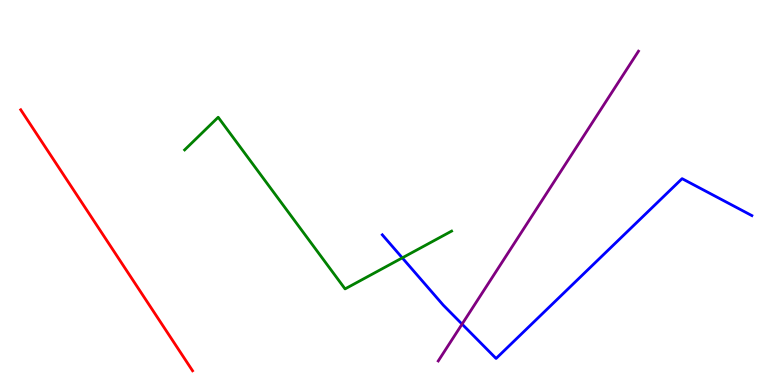[{'lines': ['blue', 'red'], 'intersections': []}, {'lines': ['green', 'red'], 'intersections': []}, {'lines': ['purple', 'red'], 'intersections': []}, {'lines': ['blue', 'green'], 'intersections': [{'x': 5.19, 'y': 3.3}]}, {'lines': ['blue', 'purple'], 'intersections': [{'x': 5.96, 'y': 1.58}]}, {'lines': ['green', 'purple'], 'intersections': []}]